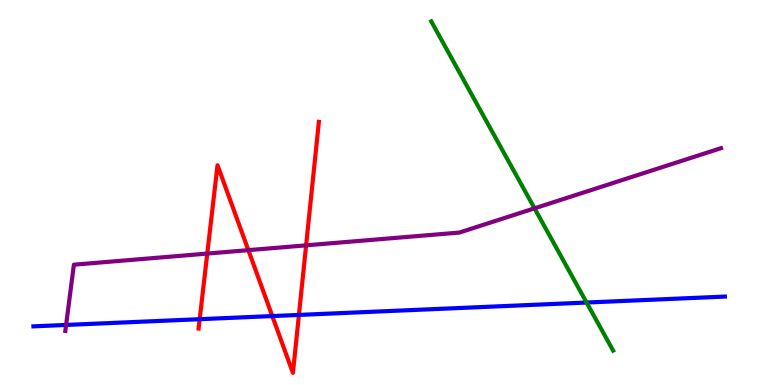[{'lines': ['blue', 'red'], 'intersections': [{'x': 2.58, 'y': 1.71}, {'x': 3.51, 'y': 1.79}, {'x': 3.86, 'y': 1.82}]}, {'lines': ['green', 'red'], 'intersections': []}, {'lines': ['purple', 'red'], 'intersections': [{'x': 2.67, 'y': 3.41}, {'x': 3.2, 'y': 3.5}, {'x': 3.95, 'y': 3.63}]}, {'lines': ['blue', 'green'], 'intersections': [{'x': 7.57, 'y': 2.14}]}, {'lines': ['blue', 'purple'], 'intersections': [{'x': 0.853, 'y': 1.56}]}, {'lines': ['green', 'purple'], 'intersections': [{'x': 6.9, 'y': 4.59}]}]